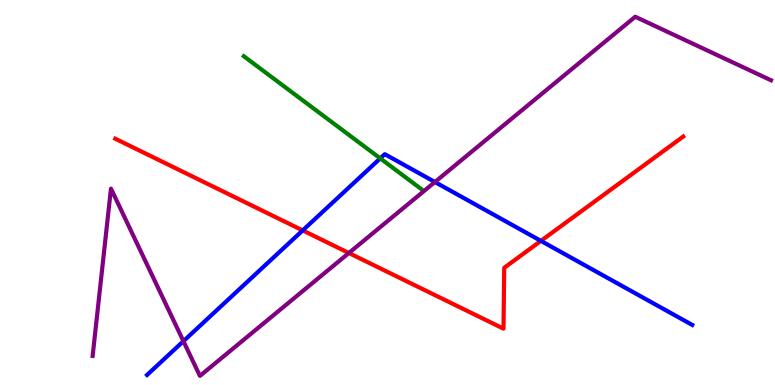[{'lines': ['blue', 'red'], 'intersections': [{'x': 3.91, 'y': 4.02}, {'x': 6.98, 'y': 3.74}]}, {'lines': ['green', 'red'], 'intersections': []}, {'lines': ['purple', 'red'], 'intersections': [{'x': 4.5, 'y': 3.43}]}, {'lines': ['blue', 'green'], 'intersections': [{'x': 4.91, 'y': 5.89}]}, {'lines': ['blue', 'purple'], 'intersections': [{'x': 2.37, 'y': 1.14}, {'x': 5.61, 'y': 5.27}]}, {'lines': ['green', 'purple'], 'intersections': []}]